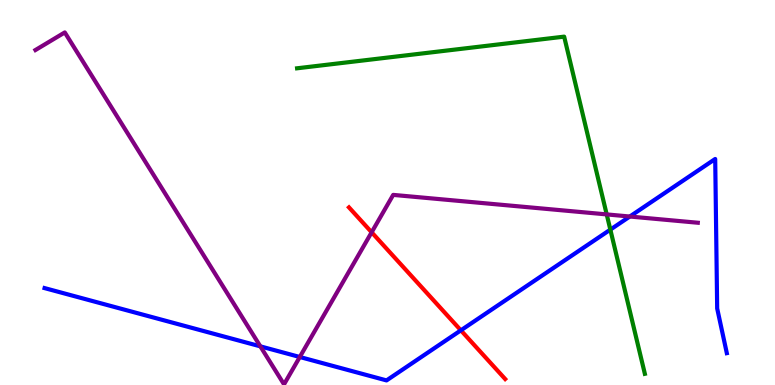[{'lines': ['blue', 'red'], 'intersections': [{'x': 5.95, 'y': 1.42}]}, {'lines': ['green', 'red'], 'intersections': []}, {'lines': ['purple', 'red'], 'intersections': [{'x': 4.8, 'y': 3.97}]}, {'lines': ['blue', 'green'], 'intersections': [{'x': 7.88, 'y': 4.04}]}, {'lines': ['blue', 'purple'], 'intersections': [{'x': 3.36, 'y': 1.0}, {'x': 3.87, 'y': 0.727}, {'x': 8.13, 'y': 4.38}]}, {'lines': ['green', 'purple'], 'intersections': [{'x': 7.83, 'y': 4.43}]}]